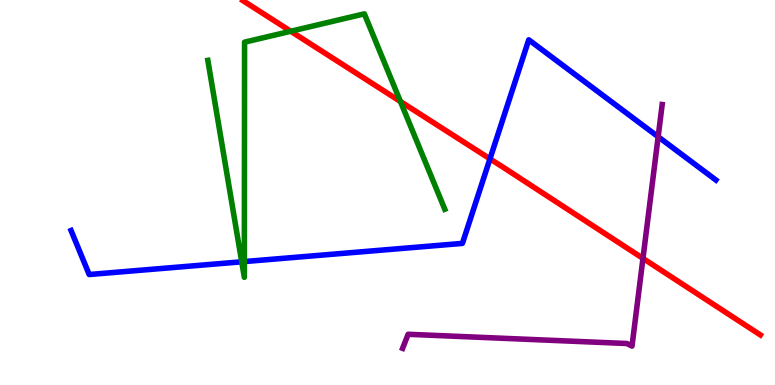[{'lines': ['blue', 'red'], 'intersections': [{'x': 6.32, 'y': 5.87}]}, {'lines': ['green', 'red'], 'intersections': [{'x': 3.75, 'y': 9.19}, {'x': 5.17, 'y': 7.36}]}, {'lines': ['purple', 'red'], 'intersections': [{'x': 8.3, 'y': 3.29}]}, {'lines': ['blue', 'green'], 'intersections': [{'x': 3.12, 'y': 3.2}, {'x': 3.15, 'y': 3.21}]}, {'lines': ['blue', 'purple'], 'intersections': [{'x': 8.49, 'y': 6.45}]}, {'lines': ['green', 'purple'], 'intersections': []}]